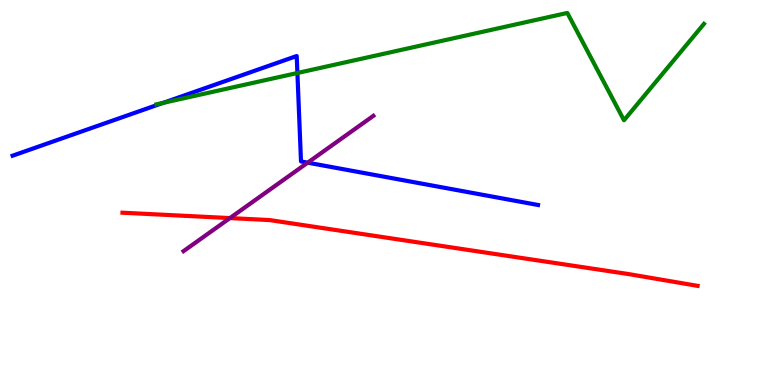[{'lines': ['blue', 'red'], 'intersections': []}, {'lines': ['green', 'red'], 'intersections': []}, {'lines': ['purple', 'red'], 'intersections': [{'x': 2.97, 'y': 4.34}]}, {'lines': ['blue', 'green'], 'intersections': [{'x': 2.11, 'y': 7.33}, {'x': 3.84, 'y': 8.1}]}, {'lines': ['blue', 'purple'], 'intersections': [{'x': 3.97, 'y': 5.77}]}, {'lines': ['green', 'purple'], 'intersections': []}]